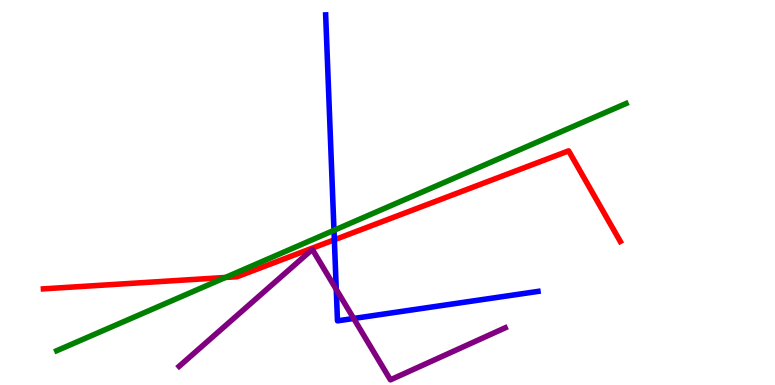[{'lines': ['blue', 'red'], 'intersections': [{'x': 4.31, 'y': 3.77}]}, {'lines': ['green', 'red'], 'intersections': [{'x': 2.91, 'y': 2.79}]}, {'lines': ['purple', 'red'], 'intersections': []}, {'lines': ['blue', 'green'], 'intersections': [{'x': 4.31, 'y': 4.02}]}, {'lines': ['blue', 'purple'], 'intersections': [{'x': 4.34, 'y': 2.48}, {'x': 4.56, 'y': 1.73}]}, {'lines': ['green', 'purple'], 'intersections': []}]